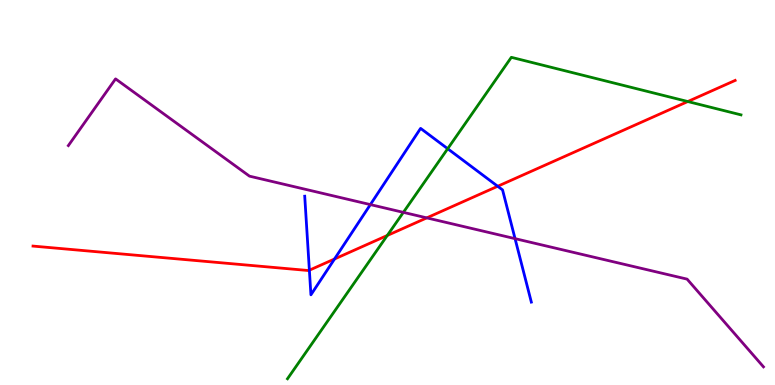[{'lines': ['blue', 'red'], 'intersections': [{'x': 3.99, 'y': 2.98}, {'x': 4.32, 'y': 3.27}, {'x': 6.42, 'y': 5.16}]}, {'lines': ['green', 'red'], 'intersections': [{'x': 5.0, 'y': 3.88}, {'x': 8.87, 'y': 7.36}]}, {'lines': ['purple', 'red'], 'intersections': [{'x': 5.51, 'y': 4.34}]}, {'lines': ['blue', 'green'], 'intersections': [{'x': 5.78, 'y': 6.14}]}, {'lines': ['blue', 'purple'], 'intersections': [{'x': 4.78, 'y': 4.69}, {'x': 6.65, 'y': 3.8}]}, {'lines': ['green', 'purple'], 'intersections': [{'x': 5.2, 'y': 4.48}]}]